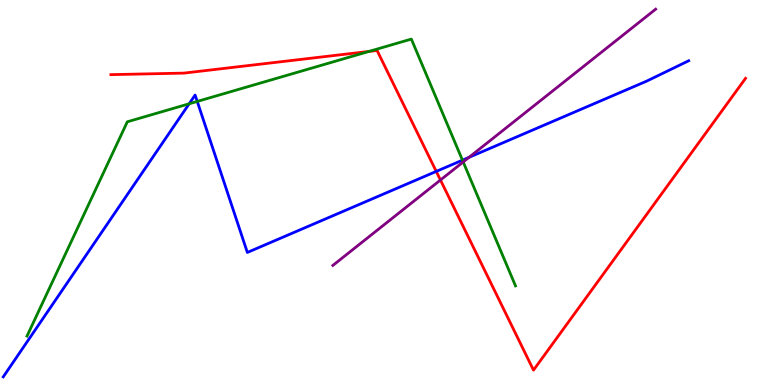[{'lines': ['blue', 'red'], 'intersections': [{'x': 5.63, 'y': 5.55}]}, {'lines': ['green', 'red'], 'intersections': [{'x': 4.76, 'y': 8.66}]}, {'lines': ['purple', 'red'], 'intersections': [{'x': 5.68, 'y': 5.32}]}, {'lines': ['blue', 'green'], 'intersections': [{'x': 2.44, 'y': 7.3}, {'x': 2.55, 'y': 7.37}, {'x': 5.97, 'y': 5.84}]}, {'lines': ['blue', 'purple'], 'intersections': [{'x': 6.05, 'y': 5.91}]}, {'lines': ['green', 'purple'], 'intersections': [{'x': 5.98, 'y': 5.79}]}]